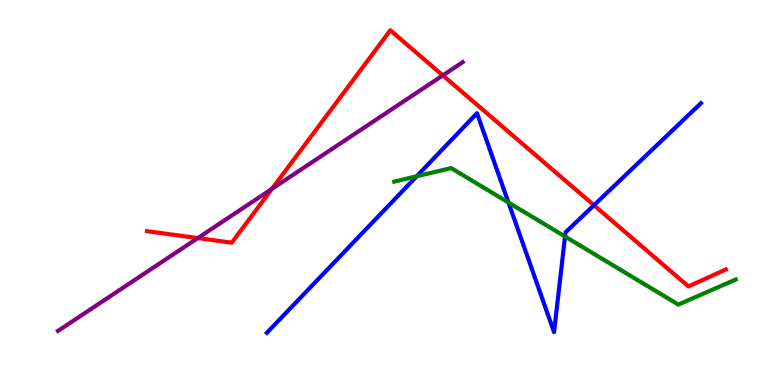[{'lines': ['blue', 'red'], 'intersections': [{'x': 7.66, 'y': 4.67}]}, {'lines': ['green', 'red'], 'intersections': []}, {'lines': ['purple', 'red'], 'intersections': [{'x': 2.55, 'y': 3.82}, {'x': 3.51, 'y': 5.09}, {'x': 5.71, 'y': 8.04}]}, {'lines': ['blue', 'green'], 'intersections': [{'x': 5.38, 'y': 5.42}, {'x': 6.56, 'y': 4.74}, {'x': 7.29, 'y': 3.86}]}, {'lines': ['blue', 'purple'], 'intersections': []}, {'lines': ['green', 'purple'], 'intersections': []}]